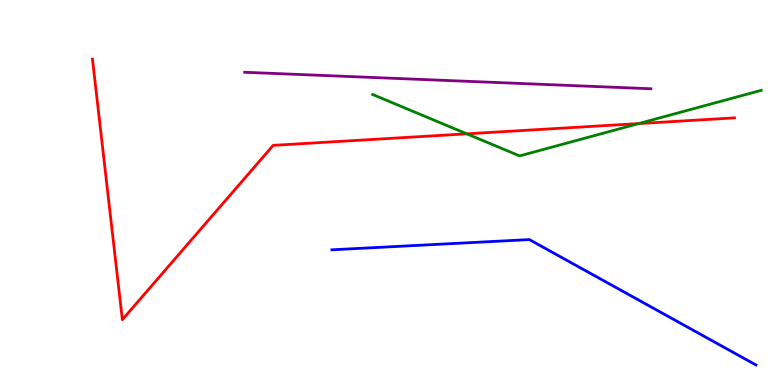[{'lines': ['blue', 'red'], 'intersections': []}, {'lines': ['green', 'red'], 'intersections': [{'x': 6.02, 'y': 6.52}, {'x': 8.24, 'y': 6.79}]}, {'lines': ['purple', 'red'], 'intersections': []}, {'lines': ['blue', 'green'], 'intersections': []}, {'lines': ['blue', 'purple'], 'intersections': []}, {'lines': ['green', 'purple'], 'intersections': []}]